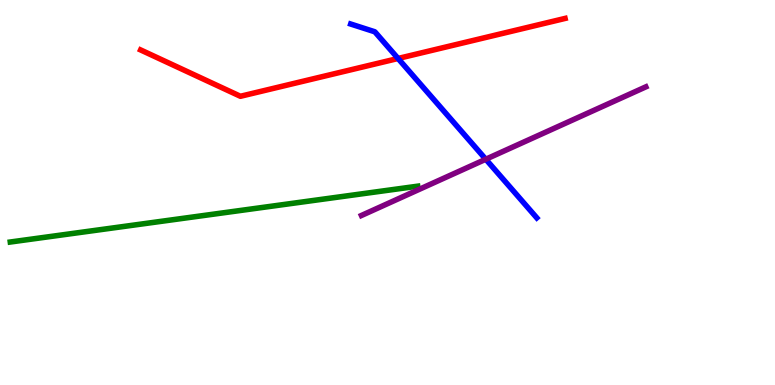[{'lines': ['blue', 'red'], 'intersections': [{'x': 5.14, 'y': 8.48}]}, {'lines': ['green', 'red'], 'intersections': []}, {'lines': ['purple', 'red'], 'intersections': []}, {'lines': ['blue', 'green'], 'intersections': []}, {'lines': ['blue', 'purple'], 'intersections': [{'x': 6.27, 'y': 5.86}]}, {'lines': ['green', 'purple'], 'intersections': []}]